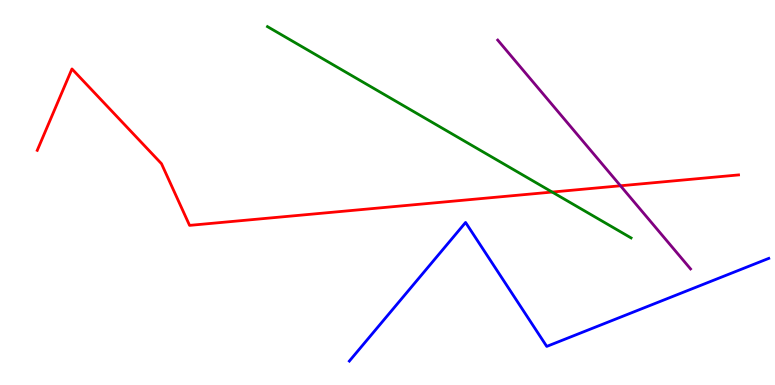[{'lines': ['blue', 'red'], 'intersections': []}, {'lines': ['green', 'red'], 'intersections': [{'x': 7.12, 'y': 5.01}]}, {'lines': ['purple', 'red'], 'intersections': [{'x': 8.01, 'y': 5.17}]}, {'lines': ['blue', 'green'], 'intersections': []}, {'lines': ['blue', 'purple'], 'intersections': []}, {'lines': ['green', 'purple'], 'intersections': []}]